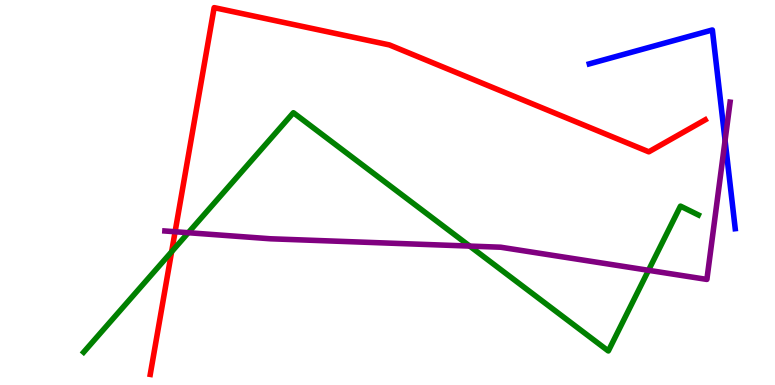[{'lines': ['blue', 'red'], 'intersections': []}, {'lines': ['green', 'red'], 'intersections': [{'x': 2.21, 'y': 3.46}]}, {'lines': ['purple', 'red'], 'intersections': [{'x': 2.26, 'y': 3.98}]}, {'lines': ['blue', 'green'], 'intersections': []}, {'lines': ['blue', 'purple'], 'intersections': [{'x': 9.36, 'y': 6.35}]}, {'lines': ['green', 'purple'], 'intersections': [{'x': 2.43, 'y': 3.96}, {'x': 6.06, 'y': 3.61}, {'x': 8.37, 'y': 2.98}]}]